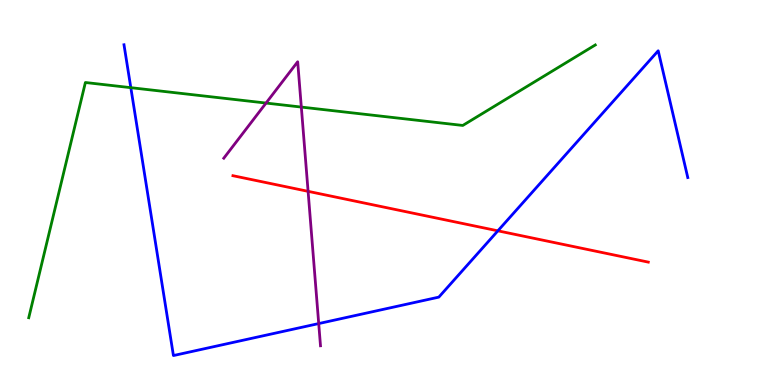[{'lines': ['blue', 'red'], 'intersections': [{'x': 6.42, 'y': 4.0}]}, {'lines': ['green', 'red'], 'intersections': []}, {'lines': ['purple', 'red'], 'intersections': [{'x': 3.98, 'y': 5.03}]}, {'lines': ['blue', 'green'], 'intersections': [{'x': 1.69, 'y': 7.72}]}, {'lines': ['blue', 'purple'], 'intersections': [{'x': 4.11, 'y': 1.6}]}, {'lines': ['green', 'purple'], 'intersections': [{'x': 3.43, 'y': 7.32}, {'x': 3.89, 'y': 7.22}]}]